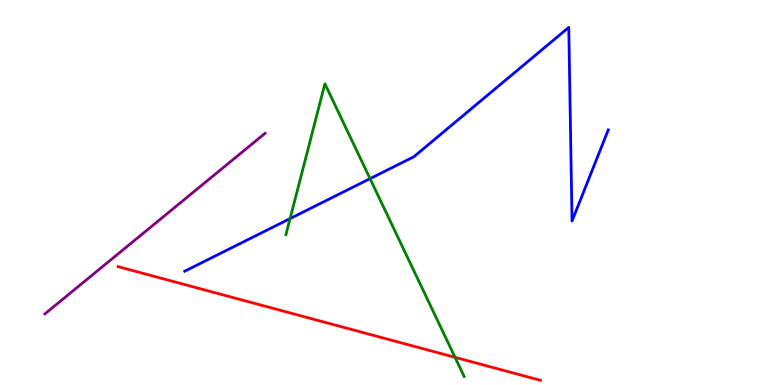[{'lines': ['blue', 'red'], 'intersections': []}, {'lines': ['green', 'red'], 'intersections': [{'x': 5.87, 'y': 0.718}]}, {'lines': ['purple', 'red'], 'intersections': []}, {'lines': ['blue', 'green'], 'intersections': [{'x': 3.74, 'y': 4.32}, {'x': 4.77, 'y': 5.36}]}, {'lines': ['blue', 'purple'], 'intersections': []}, {'lines': ['green', 'purple'], 'intersections': []}]